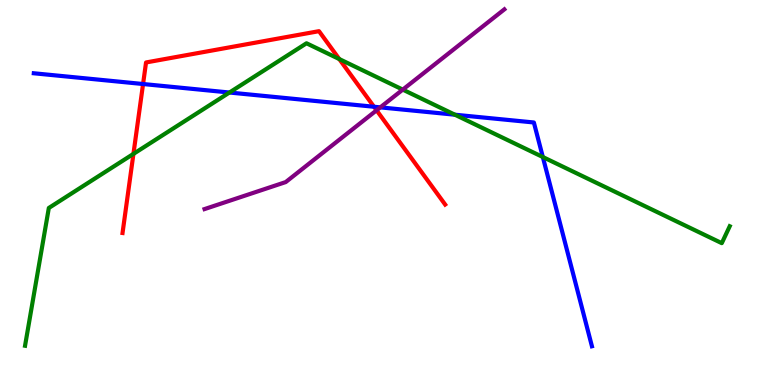[{'lines': ['blue', 'red'], 'intersections': [{'x': 1.85, 'y': 7.82}, {'x': 4.83, 'y': 7.23}]}, {'lines': ['green', 'red'], 'intersections': [{'x': 1.72, 'y': 6.0}, {'x': 4.38, 'y': 8.47}]}, {'lines': ['purple', 'red'], 'intersections': [{'x': 4.86, 'y': 7.14}]}, {'lines': ['blue', 'green'], 'intersections': [{'x': 2.96, 'y': 7.6}, {'x': 5.87, 'y': 7.02}, {'x': 7.0, 'y': 5.92}]}, {'lines': ['blue', 'purple'], 'intersections': [{'x': 4.91, 'y': 7.21}]}, {'lines': ['green', 'purple'], 'intersections': [{'x': 5.2, 'y': 7.67}]}]